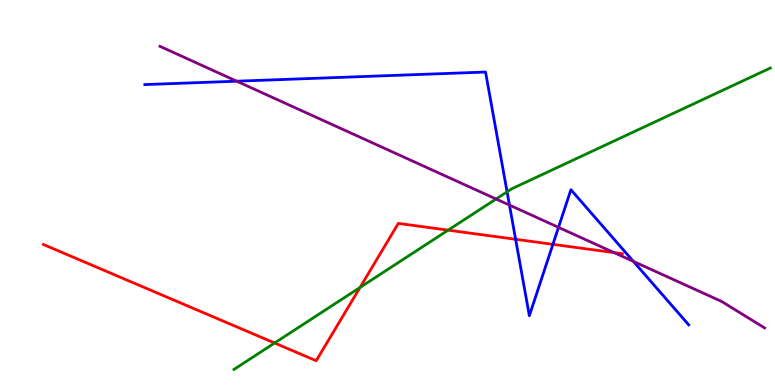[{'lines': ['blue', 'red'], 'intersections': [{'x': 6.65, 'y': 3.78}, {'x': 7.13, 'y': 3.65}]}, {'lines': ['green', 'red'], 'intersections': [{'x': 3.54, 'y': 1.09}, {'x': 4.65, 'y': 2.53}, {'x': 5.78, 'y': 4.02}]}, {'lines': ['purple', 'red'], 'intersections': [{'x': 7.92, 'y': 3.44}]}, {'lines': ['blue', 'green'], 'intersections': [{'x': 6.54, 'y': 5.02}]}, {'lines': ['blue', 'purple'], 'intersections': [{'x': 3.05, 'y': 7.89}, {'x': 6.57, 'y': 4.67}, {'x': 7.21, 'y': 4.09}, {'x': 8.17, 'y': 3.21}]}, {'lines': ['green', 'purple'], 'intersections': [{'x': 6.4, 'y': 4.83}]}]